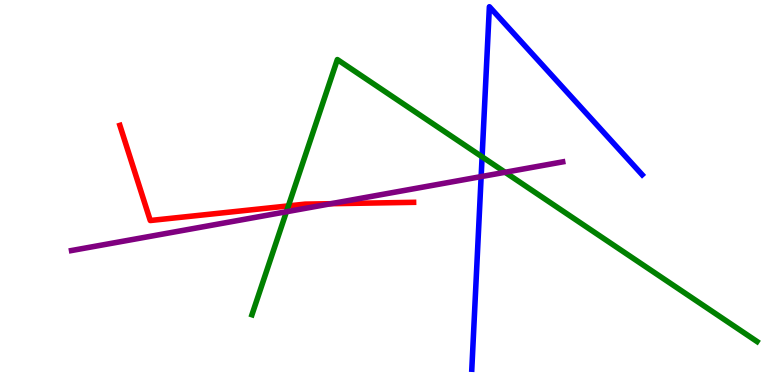[{'lines': ['blue', 'red'], 'intersections': []}, {'lines': ['green', 'red'], 'intersections': [{'x': 3.72, 'y': 4.65}]}, {'lines': ['purple', 'red'], 'intersections': [{'x': 4.27, 'y': 4.71}]}, {'lines': ['blue', 'green'], 'intersections': [{'x': 6.22, 'y': 5.93}]}, {'lines': ['blue', 'purple'], 'intersections': [{'x': 6.21, 'y': 5.41}]}, {'lines': ['green', 'purple'], 'intersections': [{'x': 3.7, 'y': 4.5}, {'x': 6.52, 'y': 5.53}]}]